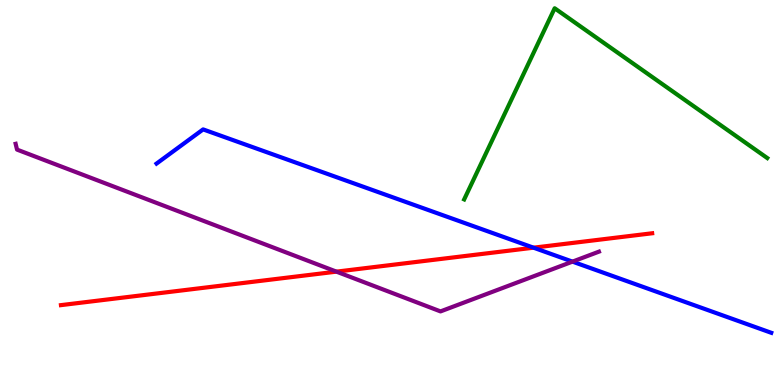[{'lines': ['blue', 'red'], 'intersections': [{'x': 6.88, 'y': 3.57}]}, {'lines': ['green', 'red'], 'intersections': []}, {'lines': ['purple', 'red'], 'intersections': [{'x': 4.34, 'y': 2.94}]}, {'lines': ['blue', 'green'], 'intersections': []}, {'lines': ['blue', 'purple'], 'intersections': [{'x': 7.39, 'y': 3.2}]}, {'lines': ['green', 'purple'], 'intersections': []}]